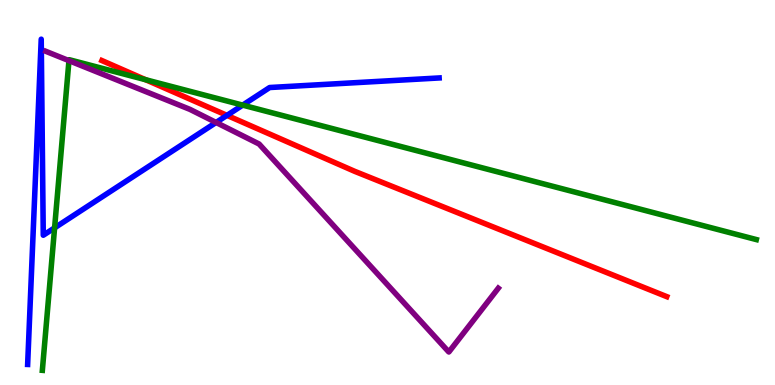[{'lines': ['blue', 'red'], 'intersections': [{'x': 2.93, 'y': 7.0}]}, {'lines': ['green', 'red'], 'intersections': [{'x': 1.88, 'y': 7.93}]}, {'lines': ['purple', 'red'], 'intersections': []}, {'lines': ['blue', 'green'], 'intersections': [{'x': 0.704, 'y': 4.08}, {'x': 3.13, 'y': 7.27}]}, {'lines': ['blue', 'purple'], 'intersections': [{'x': 2.79, 'y': 6.82}]}, {'lines': ['green', 'purple'], 'intersections': [{'x': 0.89, 'y': 8.42}]}]